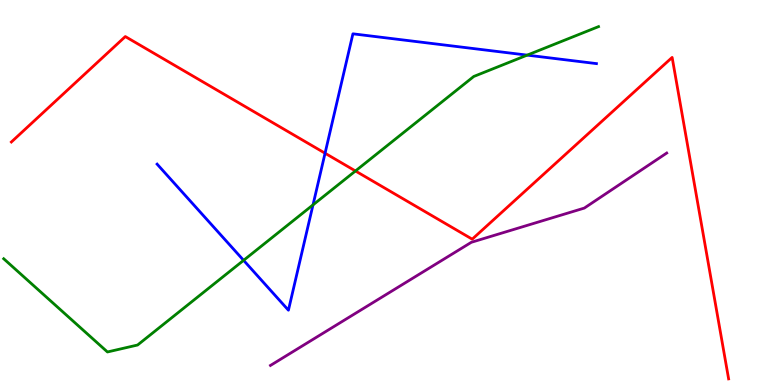[{'lines': ['blue', 'red'], 'intersections': [{'x': 4.19, 'y': 6.02}]}, {'lines': ['green', 'red'], 'intersections': [{'x': 4.59, 'y': 5.56}]}, {'lines': ['purple', 'red'], 'intersections': []}, {'lines': ['blue', 'green'], 'intersections': [{'x': 3.14, 'y': 3.24}, {'x': 4.04, 'y': 4.68}, {'x': 6.8, 'y': 8.57}]}, {'lines': ['blue', 'purple'], 'intersections': []}, {'lines': ['green', 'purple'], 'intersections': []}]